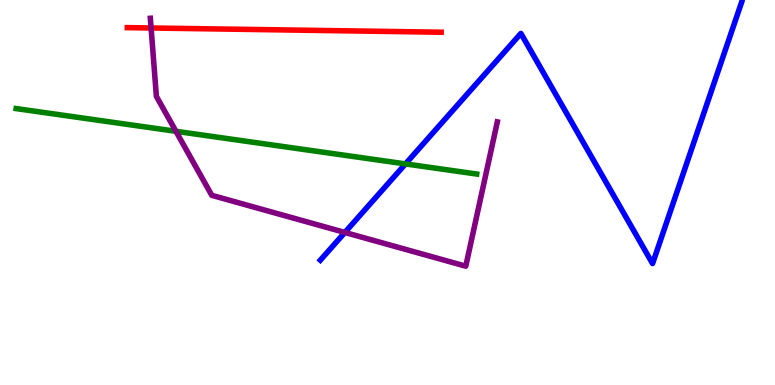[{'lines': ['blue', 'red'], 'intersections': []}, {'lines': ['green', 'red'], 'intersections': []}, {'lines': ['purple', 'red'], 'intersections': [{'x': 1.95, 'y': 9.27}]}, {'lines': ['blue', 'green'], 'intersections': [{'x': 5.23, 'y': 5.74}]}, {'lines': ['blue', 'purple'], 'intersections': [{'x': 4.45, 'y': 3.96}]}, {'lines': ['green', 'purple'], 'intersections': [{'x': 2.27, 'y': 6.59}]}]